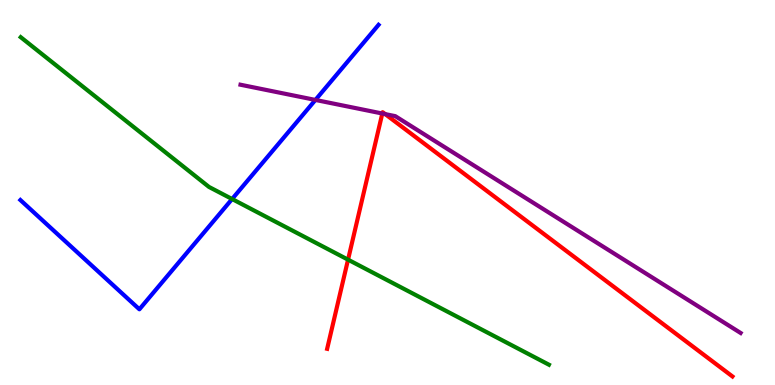[{'lines': ['blue', 'red'], 'intersections': []}, {'lines': ['green', 'red'], 'intersections': [{'x': 4.49, 'y': 3.26}]}, {'lines': ['purple', 'red'], 'intersections': [{'x': 4.93, 'y': 7.05}, {'x': 4.97, 'y': 7.04}]}, {'lines': ['blue', 'green'], 'intersections': [{'x': 2.99, 'y': 4.83}]}, {'lines': ['blue', 'purple'], 'intersections': [{'x': 4.07, 'y': 7.4}]}, {'lines': ['green', 'purple'], 'intersections': []}]